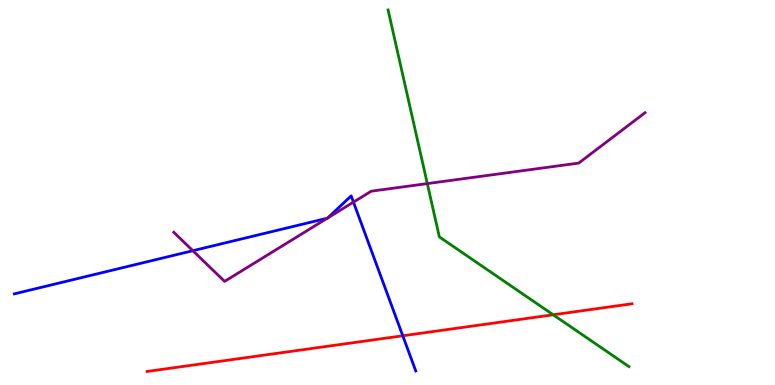[{'lines': ['blue', 'red'], 'intersections': [{'x': 5.2, 'y': 1.28}]}, {'lines': ['green', 'red'], 'intersections': [{'x': 7.14, 'y': 1.82}]}, {'lines': ['purple', 'red'], 'intersections': []}, {'lines': ['blue', 'green'], 'intersections': []}, {'lines': ['blue', 'purple'], 'intersections': [{'x': 2.49, 'y': 3.49}, {'x': 4.22, 'y': 4.33}, {'x': 4.23, 'y': 4.34}, {'x': 4.56, 'y': 4.75}]}, {'lines': ['green', 'purple'], 'intersections': [{'x': 5.51, 'y': 5.23}]}]